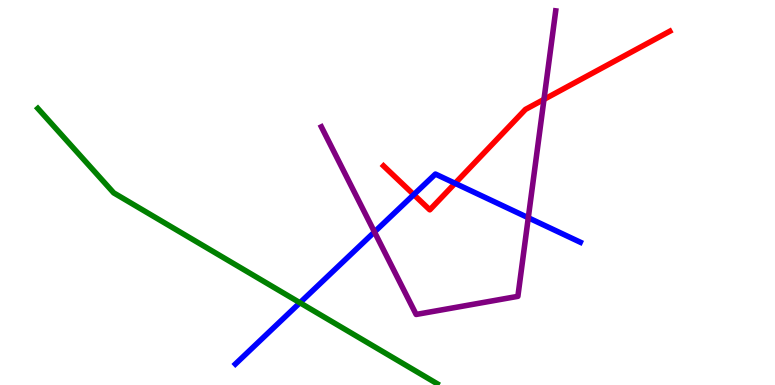[{'lines': ['blue', 'red'], 'intersections': [{'x': 5.34, 'y': 4.94}, {'x': 5.87, 'y': 5.24}]}, {'lines': ['green', 'red'], 'intersections': []}, {'lines': ['purple', 'red'], 'intersections': [{'x': 7.02, 'y': 7.42}]}, {'lines': ['blue', 'green'], 'intersections': [{'x': 3.87, 'y': 2.14}]}, {'lines': ['blue', 'purple'], 'intersections': [{'x': 4.83, 'y': 3.98}, {'x': 6.82, 'y': 4.34}]}, {'lines': ['green', 'purple'], 'intersections': []}]